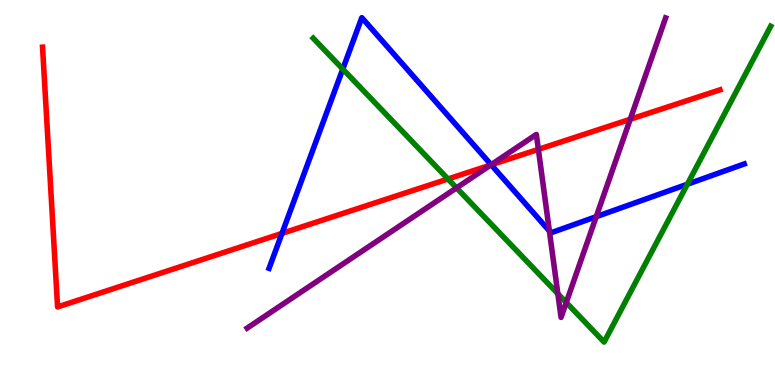[{'lines': ['blue', 'red'], 'intersections': [{'x': 3.64, 'y': 3.94}, {'x': 6.34, 'y': 5.72}]}, {'lines': ['green', 'red'], 'intersections': [{'x': 5.78, 'y': 5.35}]}, {'lines': ['purple', 'red'], 'intersections': [{'x': 6.33, 'y': 5.71}, {'x': 6.95, 'y': 6.12}, {'x': 8.13, 'y': 6.9}]}, {'lines': ['blue', 'green'], 'intersections': [{'x': 4.42, 'y': 8.21}, {'x': 8.87, 'y': 5.22}]}, {'lines': ['blue', 'purple'], 'intersections': [{'x': 6.34, 'y': 5.72}, {'x': 7.09, 'y': 4.0}, {'x': 7.69, 'y': 4.37}]}, {'lines': ['green', 'purple'], 'intersections': [{'x': 5.89, 'y': 5.12}, {'x': 7.2, 'y': 2.37}, {'x': 7.31, 'y': 2.14}]}]